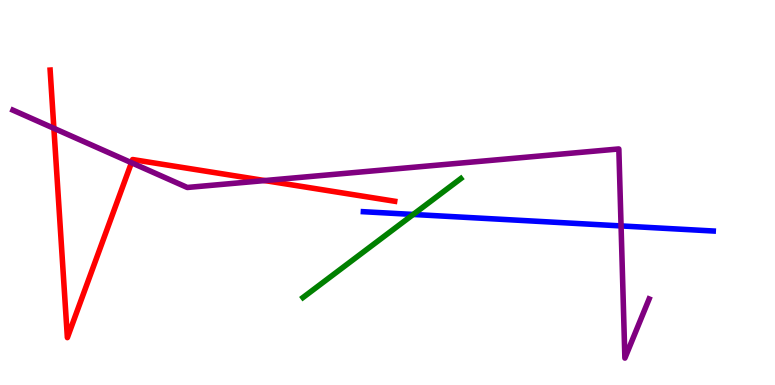[{'lines': ['blue', 'red'], 'intersections': []}, {'lines': ['green', 'red'], 'intersections': []}, {'lines': ['purple', 'red'], 'intersections': [{'x': 0.695, 'y': 6.67}, {'x': 1.7, 'y': 5.77}, {'x': 3.42, 'y': 5.31}]}, {'lines': ['blue', 'green'], 'intersections': [{'x': 5.33, 'y': 4.43}]}, {'lines': ['blue', 'purple'], 'intersections': [{'x': 8.01, 'y': 4.13}]}, {'lines': ['green', 'purple'], 'intersections': []}]